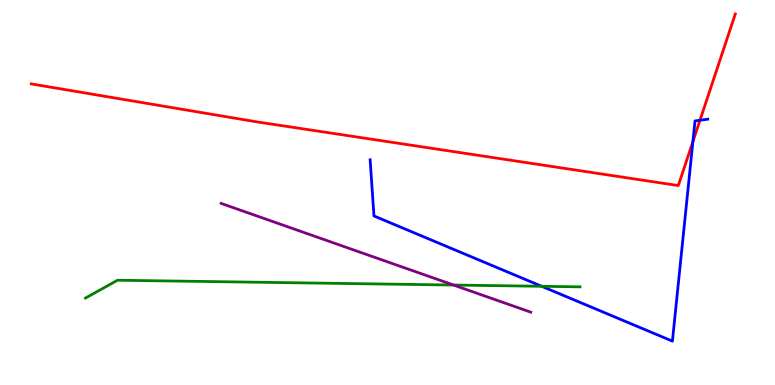[{'lines': ['blue', 'red'], 'intersections': [{'x': 8.94, 'y': 6.32}, {'x': 9.03, 'y': 6.88}]}, {'lines': ['green', 'red'], 'intersections': []}, {'lines': ['purple', 'red'], 'intersections': []}, {'lines': ['blue', 'green'], 'intersections': [{'x': 6.99, 'y': 2.56}]}, {'lines': ['blue', 'purple'], 'intersections': []}, {'lines': ['green', 'purple'], 'intersections': [{'x': 5.85, 'y': 2.6}]}]